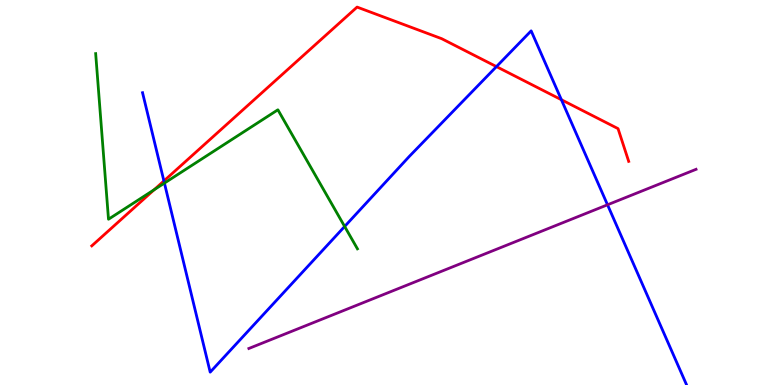[{'lines': ['blue', 'red'], 'intersections': [{'x': 2.11, 'y': 5.3}, {'x': 6.41, 'y': 8.27}, {'x': 7.24, 'y': 7.41}]}, {'lines': ['green', 'red'], 'intersections': [{'x': 1.99, 'y': 5.07}]}, {'lines': ['purple', 'red'], 'intersections': []}, {'lines': ['blue', 'green'], 'intersections': [{'x': 2.12, 'y': 5.24}, {'x': 4.45, 'y': 4.12}]}, {'lines': ['blue', 'purple'], 'intersections': [{'x': 7.84, 'y': 4.68}]}, {'lines': ['green', 'purple'], 'intersections': []}]